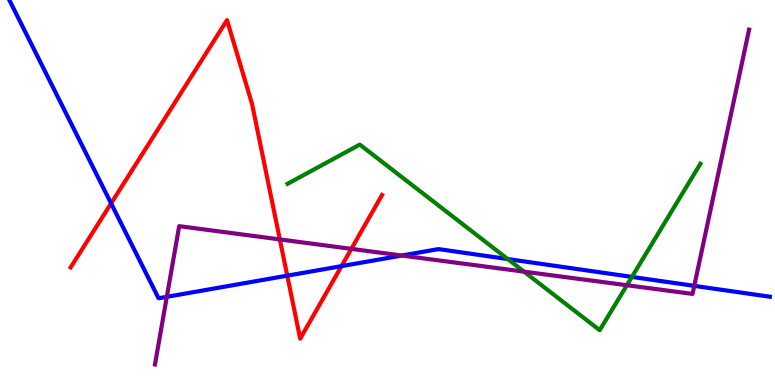[{'lines': ['blue', 'red'], 'intersections': [{'x': 1.43, 'y': 4.72}, {'x': 3.71, 'y': 2.84}, {'x': 4.41, 'y': 3.09}]}, {'lines': ['green', 'red'], 'intersections': []}, {'lines': ['purple', 'red'], 'intersections': [{'x': 3.61, 'y': 3.78}, {'x': 4.53, 'y': 3.54}]}, {'lines': ['blue', 'green'], 'intersections': [{'x': 6.55, 'y': 3.27}, {'x': 8.15, 'y': 2.81}]}, {'lines': ['blue', 'purple'], 'intersections': [{'x': 2.15, 'y': 2.29}, {'x': 5.19, 'y': 3.36}, {'x': 8.96, 'y': 2.58}]}, {'lines': ['green', 'purple'], 'intersections': [{'x': 6.76, 'y': 2.94}, {'x': 8.09, 'y': 2.59}]}]